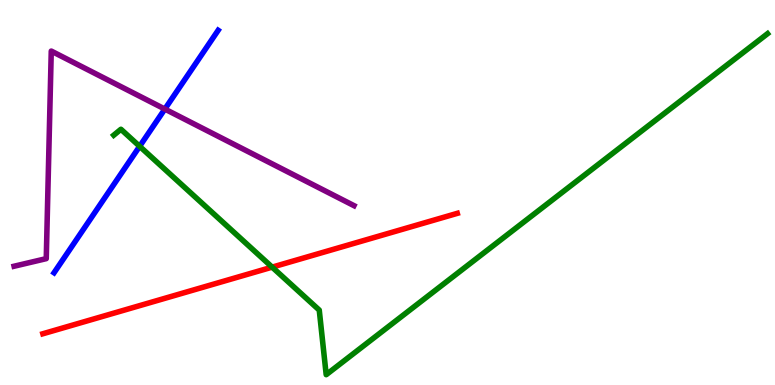[{'lines': ['blue', 'red'], 'intersections': []}, {'lines': ['green', 'red'], 'intersections': [{'x': 3.51, 'y': 3.06}]}, {'lines': ['purple', 'red'], 'intersections': []}, {'lines': ['blue', 'green'], 'intersections': [{'x': 1.8, 'y': 6.2}]}, {'lines': ['blue', 'purple'], 'intersections': [{'x': 2.13, 'y': 7.17}]}, {'lines': ['green', 'purple'], 'intersections': []}]